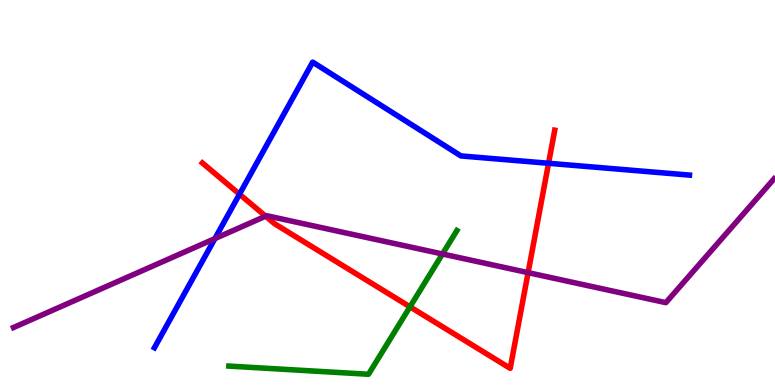[{'lines': ['blue', 'red'], 'intersections': [{'x': 3.09, 'y': 4.96}, {'x': 7.08, 'y': 5.76}]}, {'lines': ['green', 'red'], 'intersections': [{'x': 5.29, 'y': 2.03}]}, {'lines': ['purple', 'red'], 'intersections': [{'x': 3.43, 'y': 4.38}, {'x': 6.81, 'y': 2.92}]}, {'lines': ['blue', 'green'], 'intersections': []}, {'lines': ['blue', 'purple'], 'intersections': [{'x': 2.77, 'y': 3.8}]}, {'lines': ['green', 'purple'], 'intersections': [{'x': 5.71, 'y': 3.4}]}]